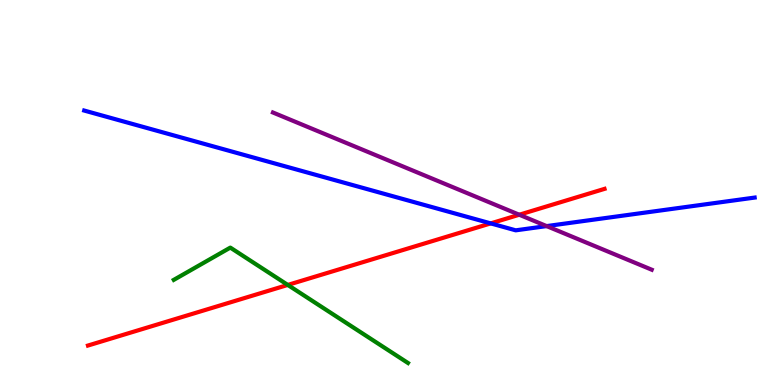[{'lines': ['blue', 'red'], 'intersections': [{'x': 6.33, 'y': 4.2}]}, {'lines': ['green', 'red'], 'intersections': [{'x': 3.71, 'y': 2.6}]}, {'lines': ['purple', 'red'], 'intersections': [{'x': 6.7, 'y': 4.42}]}, {'lines': ['blue', 'green'], 'intersections': []}, {'lines': ['blue', 'purple'], 'intersections': [{'x': 7.05, 'y': 4.13}]}, {'lines': ['green', 'purple'], 'intersections': []}]